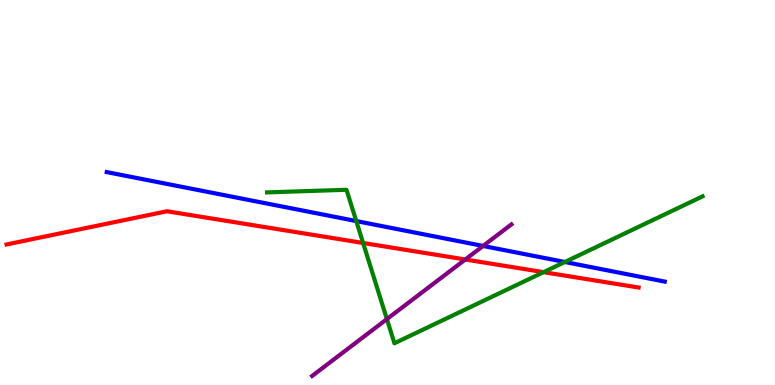[{'lines': ['blue', 'red'], 'intersections': []}, {'lines': ['green', 'red'], 'intersections': [{'x': 4.69, 'y': 3.69}, {'x': 7.01, 'y': 2.93}]}, {'lines': ['purple', 'red'], 'intersections': [{'x': 6.0, 'y': 3.26}]}, {'lines': ['blue', 'green'], 'intersections': [{'x': 4.6, 'y': 4.26}, {'x': 7.29, 'y': 3.19}]}, {'lines': ['blue', 'purple'], 'intersections': [{'x': 6.23, 'y': 3.61}]}, {'lines': ['green', 'purple'], 'intersections': [{'x': 4.99, 'y': 1.71}]}]